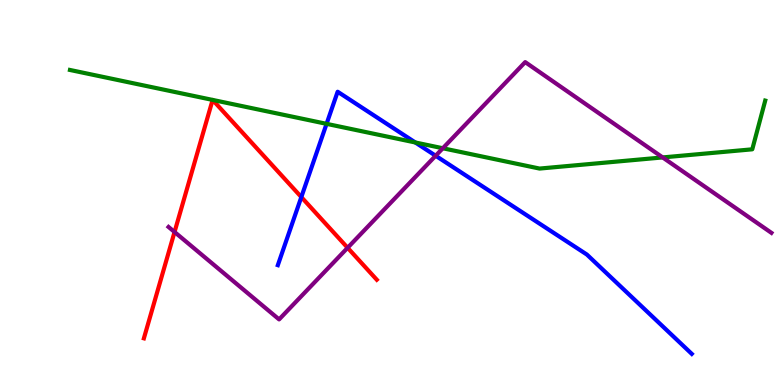[{'lines': ['blue', 'red'], 'intersections': [{'x': 3.89, 'y': 4.88}]}, {'lines': ['green', 'red'], 'intersections': [{'x': 2.74, 'y': 7.4}, {'x': 2.74, 'y': 7.4}]}, {'lines': ['purple', 'red'], 'intersections': [{'x': 2.25, 'y': 3.97}, {'x': 4.49, 'y': 3.56}]}, {'lines': ['blue', 'green'], 'intersections': [{'x': 4.21, 'y': 6.78}, {'x': 5.36, 'y': 6.3}]}, {'lines': ['blue', 'purple'], 'intersections': [{'x': 5.62, 'y': 5.95}]}, {'lines': ['green', 'purple'], 'intersections': [{'x': 5.71, 'y': 6.15}, {'x': 8.55, 'y': 5.91}]}]